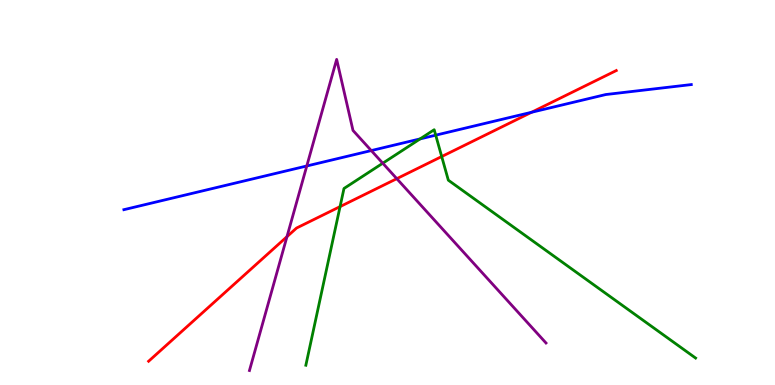[{'lines': ['blue', 'red'], 'intersections': [{'x': 6.86, 'y': 7.08}]}, {'lines': ['green', 'red'], 'intersections': [{'x': 4.39, 'y': 4.63}, {'x': 5.7, 'y': 5.93}]}, {'lines': ['purple', 'red'], 'intersections': [{'x': 3.7, 'y': 3.85}, {'x': 5.12, 'y': 5.36}]}, {'lines': ['blue', 'green'], 'intersections': [{'x': 5.42, 'y': 6.39}, {'x': 5.62, 'y': 6.49}]}, {'lines': ['blue', 'purple'], 'intersections': [{'x': 3.96, 'y': 5.69}, {'x': 4.79, 'y': 6.09}]}, {'lines': ['green', 'purple'], 'intersections': [{'x': 4.94, 'y': 5.76}]}]